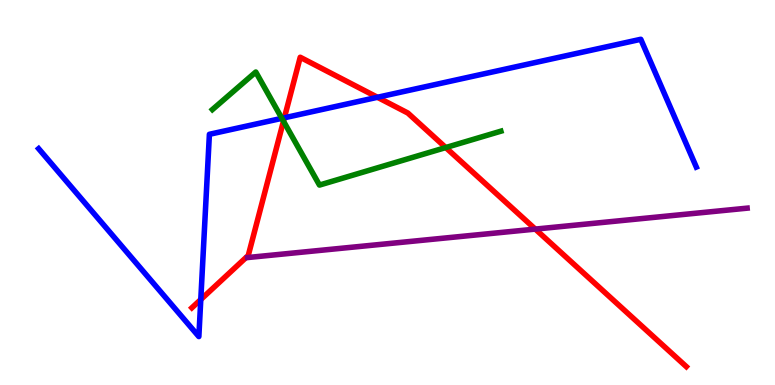[{'lines': ['blue', 'red'], 'intersections': [{'x': 2.59, 'y': 2.22}, {'x': 3.67, 'y': 6.94}, {'x': 4.87, 'y': 7.47}]}, {'lines': ['green', 'red'], 'intersections': [{'x': 3.66, 'y': 6.85}, {'x': 5.75, 'y': 6.17}]}, {'lines': ['purple', 'red'], 'intersections': [{'x': 6.91, 'y': 4.05}]}, {'lines': ['blue', 'green'], 'intersections': [{'x': 3.64, 'y': 6.93}]}, {'lines': ['blue', 'purple'], 'intersections': []}, {'lines': ['green', 'purple'], 'intersections': []}]